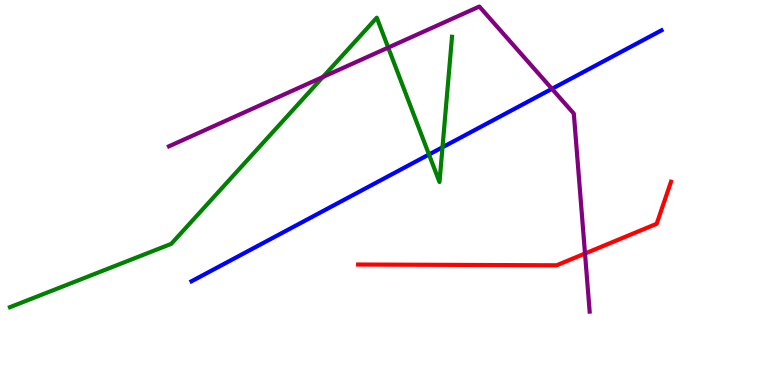[{'lines': ['blue', 'red'], 'intersections': []}, {'lines': ['green', 'red'], 'intersections': []}, {'lines': ['purple', 'red'], 'intersections': [{'x': 7.55, 'y': 3.42}]}, {'lines': ['blue', 'green'], 'intersections': [{'x': 5.54, 'y': 5.99}, {'x': 5.71, 'y': 6.17}]}, {'lines': ['blue', 'purple'], 'intersections': [{'x': 7.12, 'y': 7.69}]}, {'lines': ['green', 'purple'], 'intersections': [{'x': 4.17, 'y': 8.0}, {'x': 5.01, 'y': 8.76}]}]